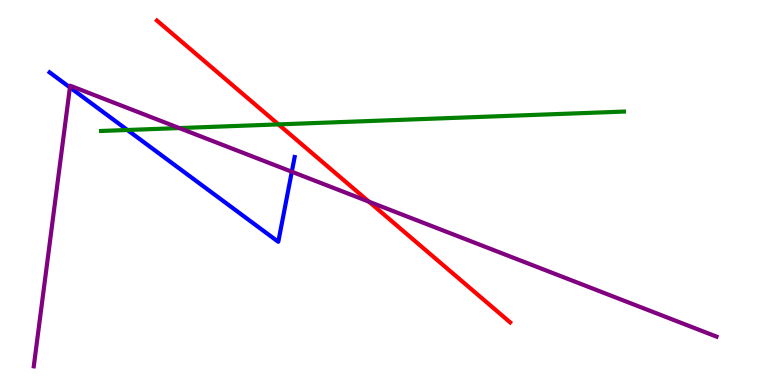[{'lines': ['blue', 'red'], 'intersections': []}, {'lines': ['green', 'red'], 'intersections': [{'x': 3.59, 'y': 6.77}]}, {'lines': ['purple', 'red'], 'intersections': [{'x': 4.76, 'y': 4.76}]}, {'lines': ['blue', 'green'], 'intersections': [{'x': 1.64, 'y': 6.62}]}, {'lines': ['blue', 'purple'], 'intersections': [{'x': 0.902, 'y': 7.73}, {'x': 3.77, 'y': 5.54}]}, {'lines': ['green', 'purple'], 'intersections': [{'x': 2.31, 'y': 6.67}]}]